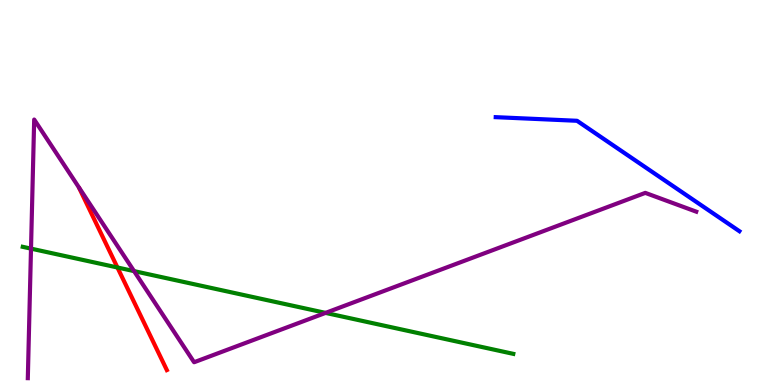[{'lines': ['blue', 'red'], 'intersections': []}, {'lines': ['green', 'red'], 'intersections': [{'x': 1.52, 'y': 3.05}]}, {'lines': ['purple', 'red'], 'intersections': []}, {'lines': ['blue', 'green'], 'intersections': []}, {'lines': ['blue', 'purple'], 'intersections': []}, {'lines': ['green', 'purple'], 'intersections': [{'x': 0.4, 'y': 3.54}, {'x': 1.73, 'y': 2.96}, {'x': 4.2, 'y': 1.87}]}]